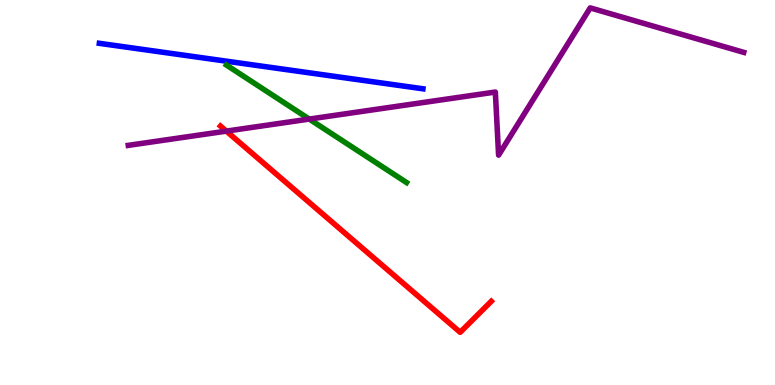[{'lines': ['blue', 'red'], 'intersections': []}, {'lines': ['green', 'red'], 'intersections': []}, {'lines': ['purple', 'red'], 'intersections': [{'x': 2.92, 'y': 6.59}]}, {'lines': ['blue', 'green'], 'intersections': []}, {'lines': ['blue', 'purple'], 'intersections': []}, {'lines': ['green', 'purple'], 'intersections': [{'x': 3.99, 'y': 6.91}]}]